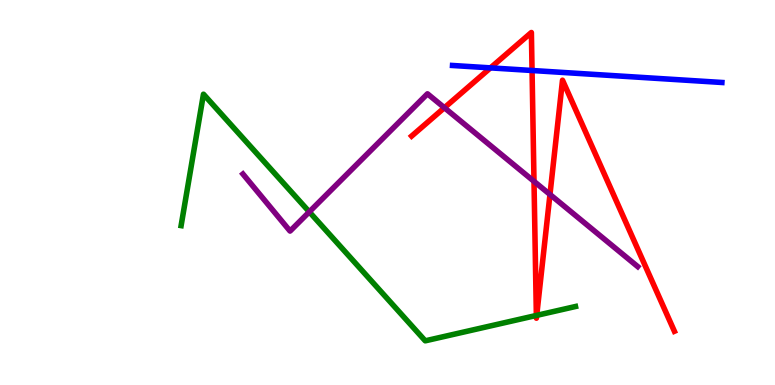[{'lines': ['blue', 'red'], 'intersections': [{'x': 6.33, 'y': 8.24}, {'x': 6.87, 'y': 8.17}]}, {'lines': ['green', 'red'], 'intersections': [{'x': 6.92, 'y': 1.81}, {'x': 6.93, 'y': 1.81}]}, {'lines': ['purple', 'red'], 'intersections': [{'x': 5.73, 'y': 7.2}, {'x': 6.89, 'y': 5.29}, {'x': 7.1, 'y': 4.95}]}, {'lines': ['blue', 'green'], 'intersections': []}, {'lines': ['blue', 'purple'], 'intersections': []}, {'lines': ['green', 'purple'], 'intersections': [{'x': 3.99, 'y': 4.5}]}]